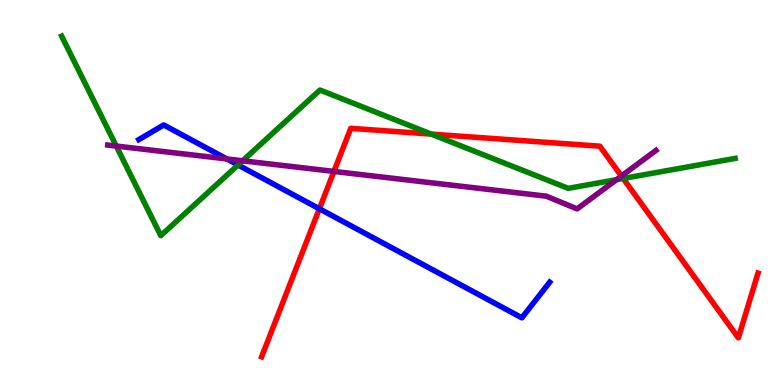[{'lines': ['blue', 'red'], 'intersections': [{'x': 4.12, 'y': 4.58}]}, {'lines': ['green', 'red'], 'intersections': [{'x': 5.56, 'y': 6.52}, {'x': 8.04, 'y': 5.36}]}, {'lines': ['purple', 'red'], 'intersections': [{'x': 4.31, 'y': 5.55}, {'x': 8.02, 'y': 5.43}]}, {'lines': ['blue', 'green'], 'intersections': [{'x': 3.07, 'y': 5.71}]}, {'lines': ['blue', 'purple'], 'intersections': [{'x': 2.93, 'y': 5.87}]}, {'lines': ['green', 'purple'], 'intersections': [{'x': 1.5, 'y': 6.21}, {'x': 3.13, 'y': 5.82}, {'x': 7.95, 'y': 5.33}]}]